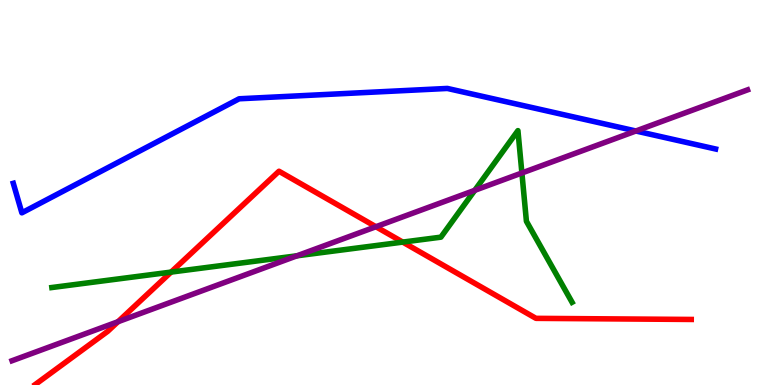[{'lines': ['blue', 'red'], 'intersections': []}, {'lines': ['green', 'red'], 'intersections': [{'x': 2.21, 'y': 2.93}, {'x': 5.2, 'y': 3.71}]}, {'lines': ['purple', 'red'], 'intersections': [{'x': 1.52, 'y': 1.64}, {'x': 4.85, 'y': 4.11}]}, {'lines': ['blue', 'green'], 'intersections': []}, {'lines': ['blue', 'purple'], 'intersections': [{'x': 8.2, 'y': 6.6}]}, {'lines': ['green', 'purple'], 'intersections': [{'x': 3.83, 'y': 3.36}, {'x': 6.13, 'y': 5.06}, {'x': 6.73, 'y': 5.51}]}]